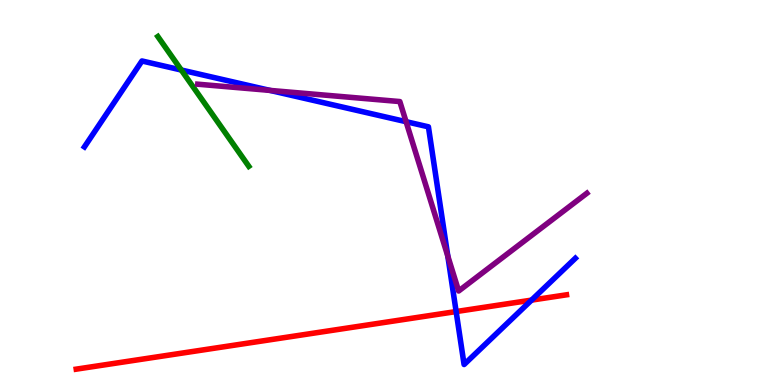[{'lines': ['blue', 'red'], 'intersections': [{'x': 5.89, 'y': 1.91}, {'x': 6.86, 'y': 2.2}]}, {'lines': ['green', 'red'], 'intersections': []}, {'lines': ['purple', 'red'], 'intersections': []}, {'lines': ['blue', 'green'], 'intersections': [{'x': 2.34, 'y': 8.18}]}, {'lines': ['blue', 'purple'], 'intersections': [{'x': 3.48, 'y': 7.65}, {'x': 5.24, 'y': 6.84}, {'x': 5.78, 'y': 3.35}]}, {'lines': ['green', 'purple'], 'intersections': []}]